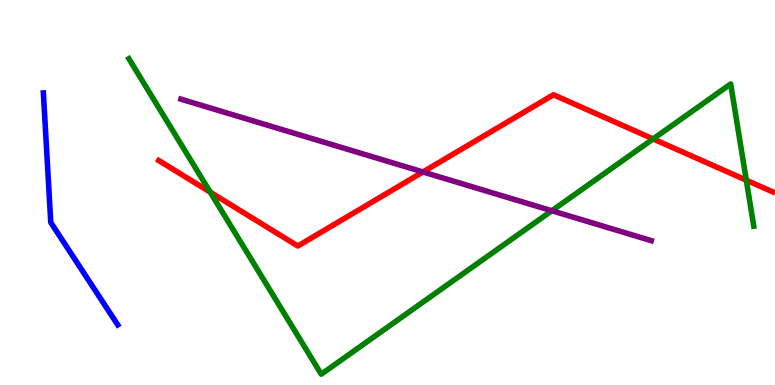[{'lines': ['blue', 'red'], 'intersections': []}, {'lines': ['green', 'red'], 'intersections': [{'x': 2.71, 'y': 5.01}, {'x': 8.43, 'y': 6.39}, {'x': 9.63, 'y': 5.32}]}, {'lines': ['purple', 'red'], 'intersections': [{'x': 5.46, 'y': 5.53}]}, {'lines': ['blue', 'green'], 'intersections': []}, {'lines': ['blue', 'purple'], 'intersections': []}, {'lines': ['green', 'purple'], 'intersections': [{'x': 7.12, 'y': 4.53}]}]